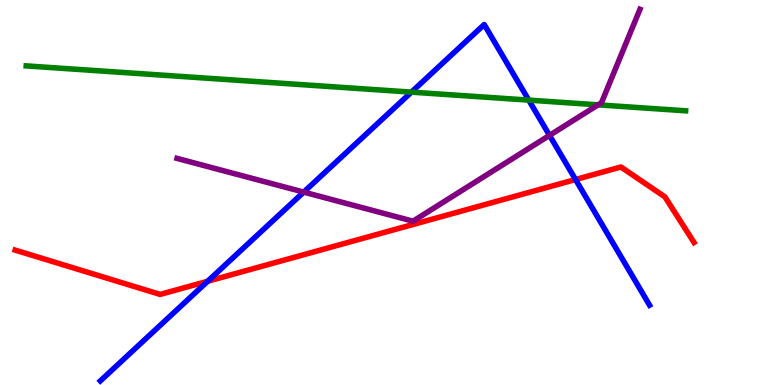[{'lines': ['blue', 'red'], 'intersections': [{'x': 2.68, 'y': 2.69}, {'x': 7.43, 'y': 5.34}]}, {'lines': ['green', 'red'], 'intersections': []}, {'lines': ['purple', 'red'], 'intersections': []}, {'lines': ['blue', 'green'], 'intersections': [{'x': 5.31, 'y': 7.61}, {'x': 6.82, 'y': 7.4}]}, {'lines': ['blue', 'purple'], 'intersections': [{'x': 3.92, 'y': 5.01}, {'x': 7.09, 'y': 6.48}]}, {'lines': ['green', 'purple'], 'intersections': [{'x': 7.72, 'y': 7.28}]}]